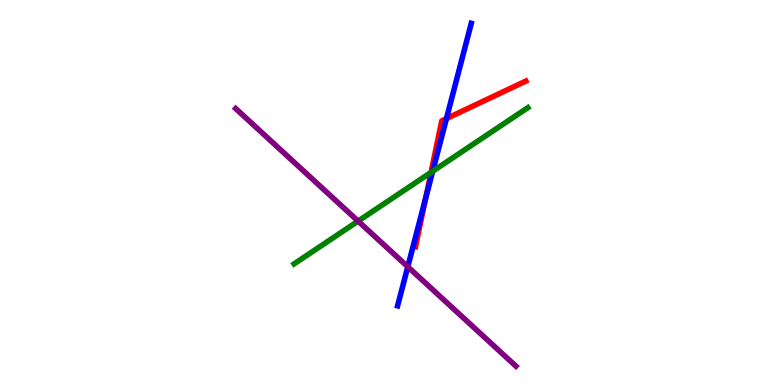[{'lines': ['blue', 'red'], 'intersections': [{'x': 5.49, 'y': 4.84}, {'x': 5.76, 'y': 6.92}]}, {'lines': ['green', 'red'], 'intersections': [{'x': 5.56, 'y': 5.52}]}, {'lines': ['purple', 'red'], 'intersections': []}, {'lines': ['blue', 'green'], 'intersections': [{'x': 5.58, 'y': 5.55}]}, {'lines': ['blue', 'purple'], 'intersections': [{'x': 5.26, 'y': 3.07}]}, {'lines': ['green', 'purple'], 'intersections': [{'x': 4.62, 'y': 4.26}]}]